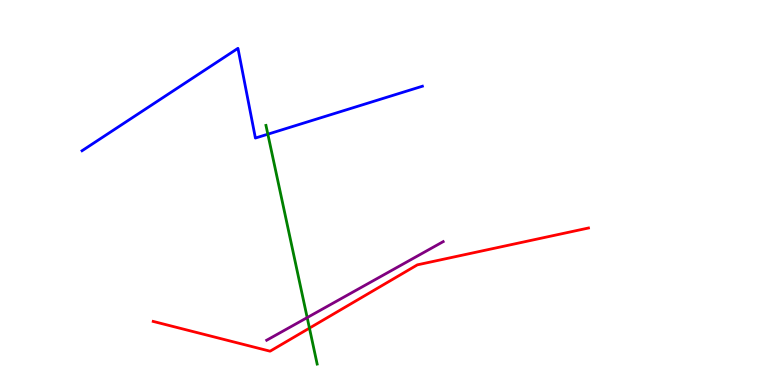[{'lines': ['blue', 'red'], 'intersections': []}, {'lines': ['green', 'red'], 'intersections': [{'x': 3.99, 'y': 1.48}]}, {'lines': ['purple', 'red'], 'intersections': []}, {'lines': ['blue', 'green'], 'intersections': [{'x': 3.46, 'y': 6.51}]}, {'lines': ['blue', 'purple'], 'intersections': []}, {'lines': ['green', 'purple'], 'intersections': [{'x': 3.96, 'y': 1.75}]}]